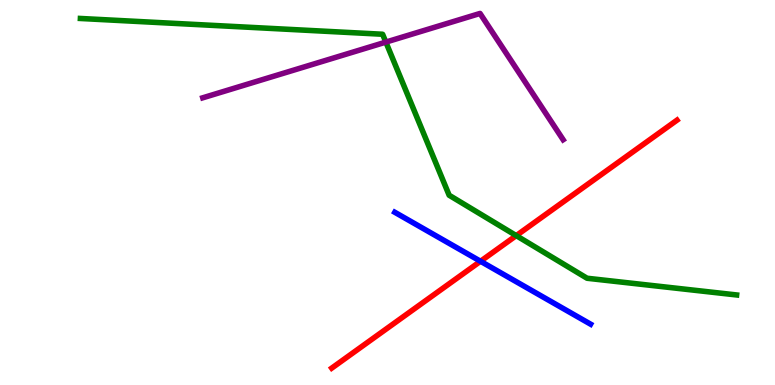[{'lines': ['blue', 'red'], 'intersections': [{'x': 6.2, 'y': 3.21}]}, {'lines': ['green', 'red'], 'intersections': [{'x': 6.66, 'y': 3.88}]}, {'lines': ['purple', 'red'], 'intersections': []}, {'lines': ['blue', 'green'], 'intersections': []}, {'lines': ['blue', 'purple'], 'intersections': []}, {'lines': ['green', 'purple'], 'intersections': [{'x': 4.98, 'y': 8.91}]}]